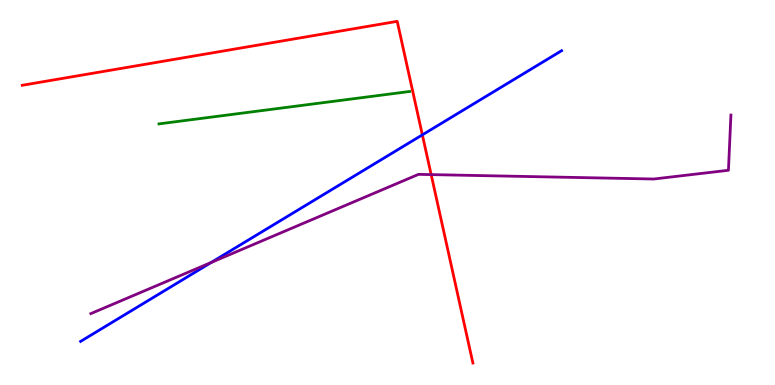[{'lines': ['blue', 'red'], 'intersections': [{'x': 5.45, 'y': 6.5}]}, {'lines': ['green', 'red'], 'intersections': []}, {'lines': ['purple', 'red'], 'intersections': [{'x': 5.56, 'y': 5.46}]}, {'lines': ['blue', 'green'], 'intersections': []}, {'lines': ['blue', 'purple'], 'intersections': [{'x': 2.73, 'y': 3.18}]}, {'lines': ['green', 'purple'], 'intersections': []}]